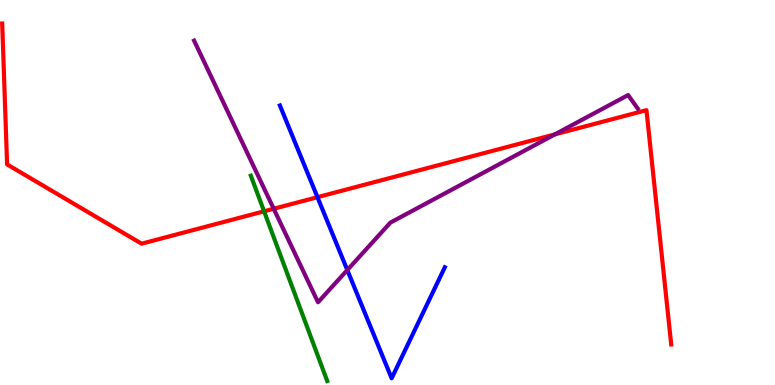[{'lines': ['blue', 'red'], 'intersections': [{'x': 4.1, 'y': 4.88}]}, {'lines': ['green', 'red'], 'intersections': [{'x': 3.41, 'y': 4.51}]}, {'lines': ['purple', 'red'], 'intersections': [{'x': 3.53, 'y': 4.58}, {'x': 7.16, 'y': 6.51}]}, {'lines': ['blue', 'green'], 'intersections': []}, {'lines': ['blue', 'purple'], 'intersections': [{'x': 4.48, 'y': 2.99}]}, {'lines': ['green', 'purple'], 'intersections': []}]